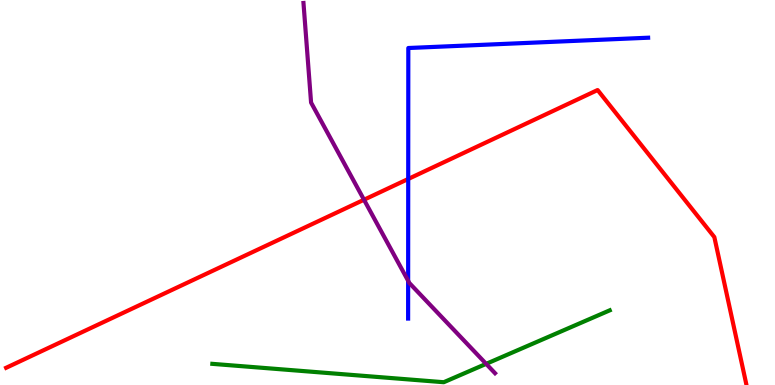[{'lines': ['blue', 'red'], 'intersections': [{'x': 5.27, 'y': 5.35}]}, {'lines': ['green', 'red'], 'intersections': []}, {'lines': ['purple', 'red'], 'intersections': [{'x': 4.7, 'y': 4.81}]}, {'lines': ['blue', 'green'], 'intersections': []}, {'lines': ['blue', 'purple'], 'intersections': [{'x': 5.27, 'y': 2.71}]}, {'lines': ['green', 'purple'], 'intersections': [{'x': 6.27, 'y': 0.549}]}]